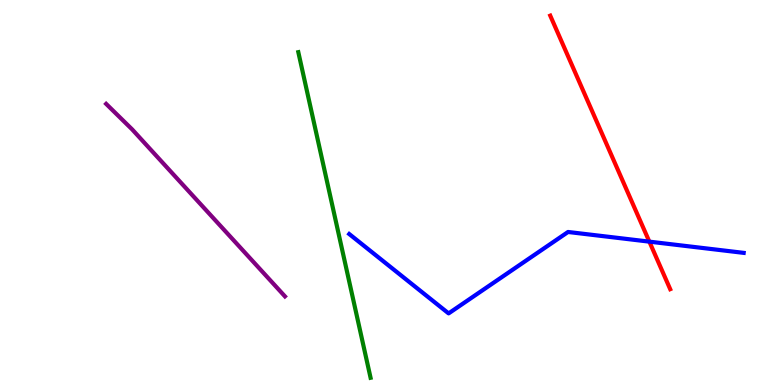[{'lines': ['blue', 'red'], 'intersections': [{'x': 8.38, 'y': 3.72}]}, {'lines': ['green', 'red'], 'intersections': []}, {'lines': ['purple', 'red'], 'intersections': []}, {'lines': ['blue', 'green'], 'intersections': []}, {'lines': ['blue', 'purple'], 'intersections': []}, {'lines': ['green', 'purple'], 'intersections': []}]